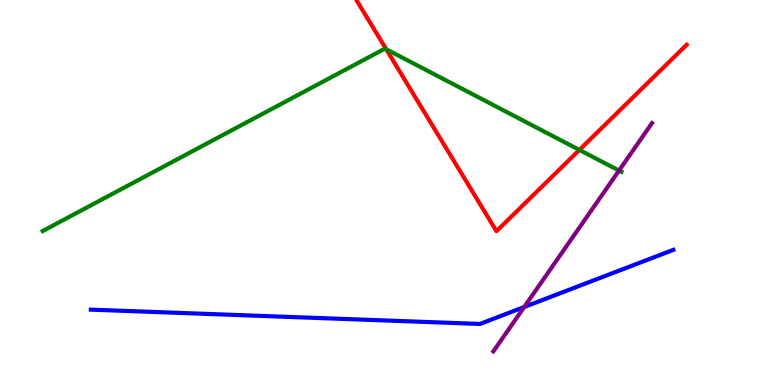[{'lines': ['blue', 'red'], 'intersections': []}, {'lines': ['green', 'red'], 'intersections': [{'x': 4.98, 'y': 8.72}, {'x': 7.48, 'y': 6.11}]}, {'lines': ['purple', 'red'], 'intersections': []}, {'lines': ['blue', 'green'], 'intersections': []}, {'lines': ['blue', 'purple'], 'intersections': [{'x': 6.76, 'y': 2.03}]}, {'lines': ['green', 'purple'], 'intersections': [{'x': 7.99, 'y': 5.57}]}]